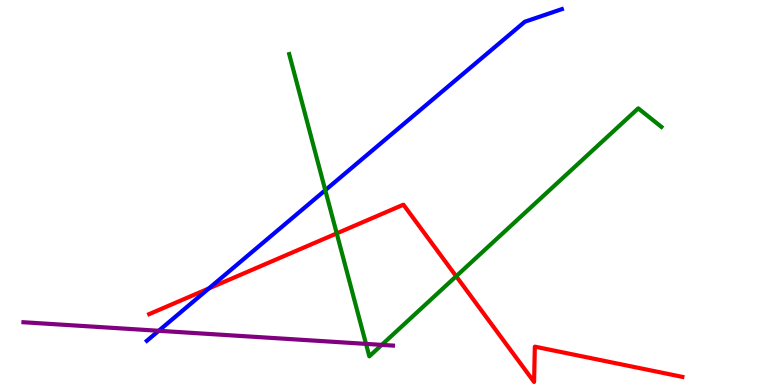[{'lines': ['blue', 'red'], 'intersections': [{'x': 2.7, 'y': 2.51}]}, {'lines': ['green', 'red'], 'intersections': [{'x': 4.34, 'y': 3.94}, {'x': 5.89, 'y': 2.82}]}, {'lines': ['purple', 'red'], 'intersections': []}, {'lines': ['blue', 'green'], 'intersections': [{'x': 4.2, 'y': 5.06}]}, {'lines': ['blue', 'purple'], 'intersections': [{'x': 2.05, 'y': 1.41}]}, {'lines': ['green', 'purple'], 'intersections': [{'x': 4.72, 'y': 1.07}, {'x': 4.93, 'y': 1.04}]}]